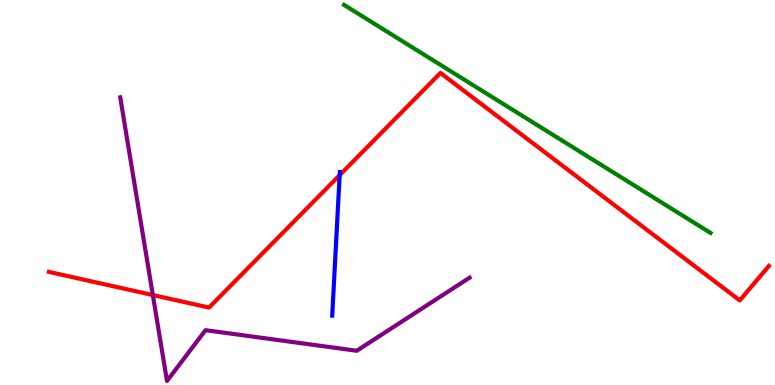[{'lines': ['blue', 'red'], 'intersections': [{'x': 4.38, 'y': 5.45}]}, {'lines': ['green', 'red'], 'intersections': []}, {'lines': ['purple', 'red'], 'intersections': [{'x': 1.97, 'y': 2.34}]}, {'lines': ['blue', 'green'], 'intersections': []}, {'lines': ['blue', 'purple'], 'intersections': []}, {'lines': ['green', 'purple'], 'intersections': []}]